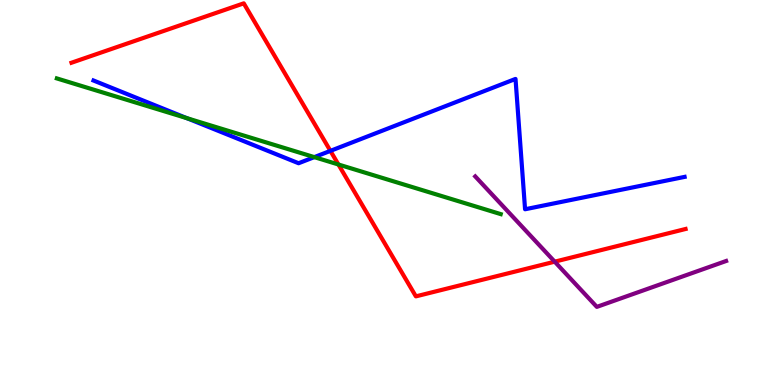[{'lines': ['blue', 'red'], 'intersections': [{'x': 4.26, 'y': 6.08}]}, {'lines': ['green', 'red'], 'intersections': [{'x': 4.37, 'y': 5.73}]}, {'lines': ['purple', 'red'], 'intersections': [{'x': 7.16, 'y': 3.2}]}, {'lines': ['blue', 'green'], 'intersections': [{'x': 2.41, 'y': 6.93}, {'x': 4.06, 'y': 5.92}]}, {'lines': ['blue', 'purple'], 'intersections': []}, {'lines': ['green', 'purple'], 'intersections': []}]